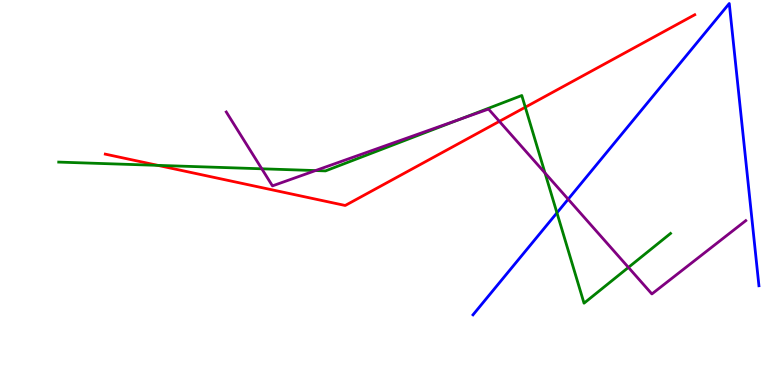[{'lines': ['blue', 'red'], 'intersections': []}, {'lines': ['green', 'red'], 'intersections': [{'x': 2.04, 'y': 5.7}, {'x': 6.78, 'y': 7.22}]}, {'lines': ['purple', 'red'], 'intersections': [{'x': 6.44, 'y': 6.85}]}, {'lines': ['blue', 'green'], 'intersections': [{'x': 7.19, 'y': 4.47}]}, {'lines': ['blue', 'purple'], 'intersections': [{'x': 7.33, 'y': 4.83}]}, {'lines': ['green', 'purple'], 'intersections': [{'x': 3.38, 'y': 5.62}, {'x': 4.07, 'y': 5.57}, {'x': 5.94, 'y': 6.9}, {'x': 7.03, 'y': 5.51}, {'x': 8.11, 'y': 3.05}]}]